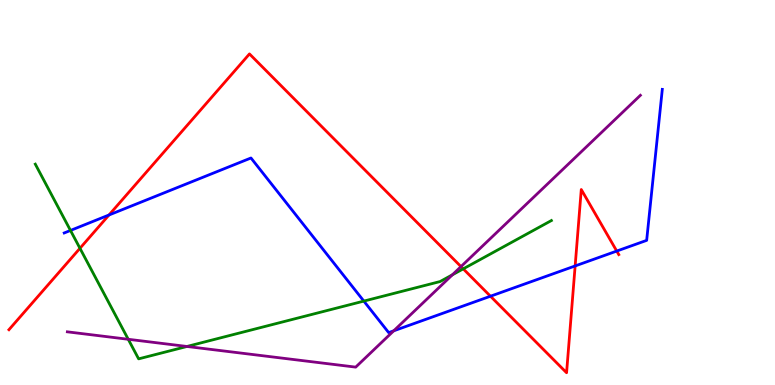[{'lines': ['blue', 'red'], 'intersections': [{'x': 1.41, 'y': 4.42}, {'x': 6.33, 'y': 2.31}, {'x': 7.42, 'y': 3.09}, {'x': 7.96, 'y': 3.48}]}, {'lines': ['green', 'red'], 'intersections': [{'x': 1.03, 'y': 3.55}, {'x': 5.98, 'y': 3.02}]}, {'lines': ['purple', 'red'], 'intersections': [{'x': 5.95, 'y': 3.08}]}, {'lines': ['blue', 'green'], 'intersections': [{'x': 0.91, 'y': 4.01}, {'x': 4.69, 'y': 2.18}]}, {'lines': ['blue', 'purple'], 'intersections': [{'x': 5.08, 'y': 1.41}]}, {'lines': ['green', 'purple'], 'intersections': [{'x': 1.65, 'y': 1.19}, {'x': 2.41, 'y': 1.0}, {'x': 5.84, 'y': 2.86}]}]